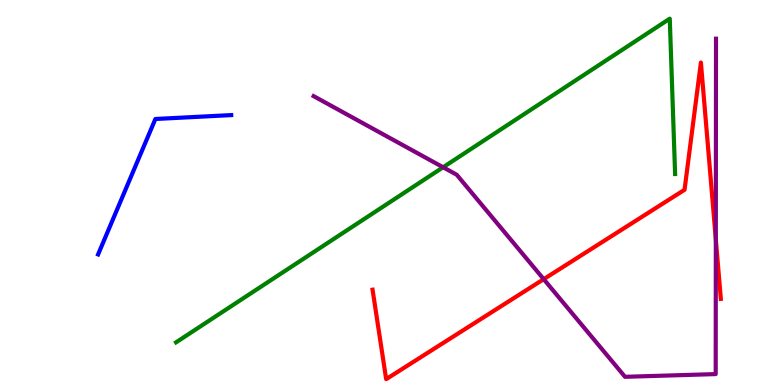[{'lines': ['blue', 'red'], 'intersections': []}, {'lines': ['green', 'red'], 'intersections': []}, {'lines': ['purple', 'red'], 'intersections': [{'x': 7.02, 'y': 2.75}, {'x': 9.24, 'y': 3.78}]}, {'lines': ['blue', 'green'], 'intersections': []}, {'lines': ['blue', 'purple'], 'intersections': []}, {'lines': ['green', 'purple'], 'intersections': [{'x': 5.72, 'y': 5.66}]}]